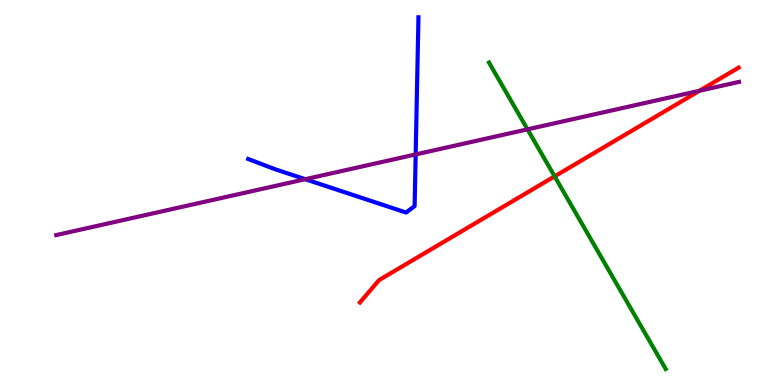[{'lines': ['blue', 'red'], 'intersections': []}, {'lines': ['green', 'red'], 'intersections': [{'x': 7.16, 'y': 5.42}]}, {'lines': ['purple', 'red'], 'intersections': [{'x': 9.03, 'y': 7.64}]}, {'lines': ['blue', 'green'], 'intersections': []}, {'lines': ['blue', 'purple'], 'intersections': [{'x': 3.94, 'y': 5.35}, {'x': 5.36, 'y': 5.99}]}, {'lines': ['green', 'purple'], 'intersections': [{'x': 6.81, 'y': 6.64}]}]